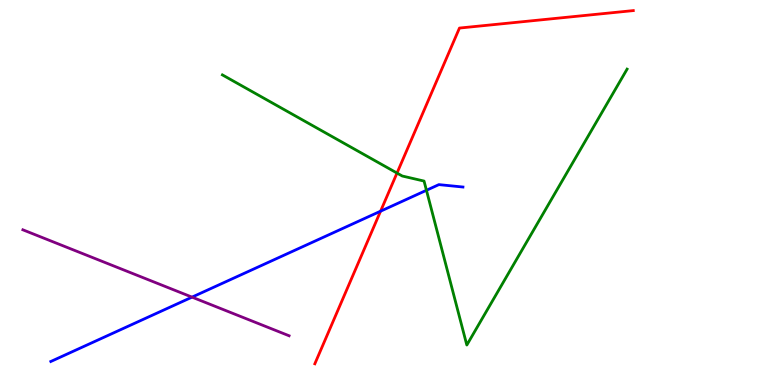[{'lines': ['blue', 'red'], 'intersections': [{'x': 4.91, 'y': 4.51}]}, {'lines': ['green', 'red'], 'intersections': [{'x': 5.12, 'y': 5.51}]}, {'lines': ['purple', 'red'], 'intersections': []}, {'lines': ['blue', 'green'], 'intersections': [{'x': 5.5, 'y': 5.06}]}, {'lines': ['blue', 'purple'], 'intersections': [{'x': 2.48, 'y': 2.28}]}, {'lines': ['green', 'purple'], 'intersections': []}]